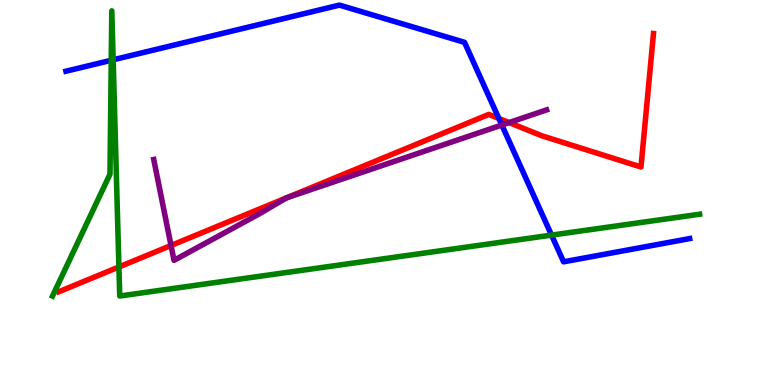[{'lines': ['blue', 'red'], 'intersections': [{'x': 6.44, 'y': 6.92}]}, {'lines': ['green', 'red'], 'intersections': [{'x': 1.53, 'y': 3.07}]}, {'lines': ['purple', 'red'], 'intersections': [{'x': 2.21, 'y': 3.62}, {'x': 3.7, 'y': 4.86}, {'x': 3.7, 'y': 4.86}, {'x': 6.57, 'y': 6.82}]}, {'lines': ['blue', 'green'], 'intersections': [{'x': 1.44, 'y': 8.43}, {'x': 1.46, 'y': 8.45}, {'x': 7.12, 'y': 3.89}]}, {'lines': ['blue', 'purple'], 'intersections': [{'x': 6.48, 'y': 6.75}]}, {'lines': ['green', 'purple'], 'intersections': []}]